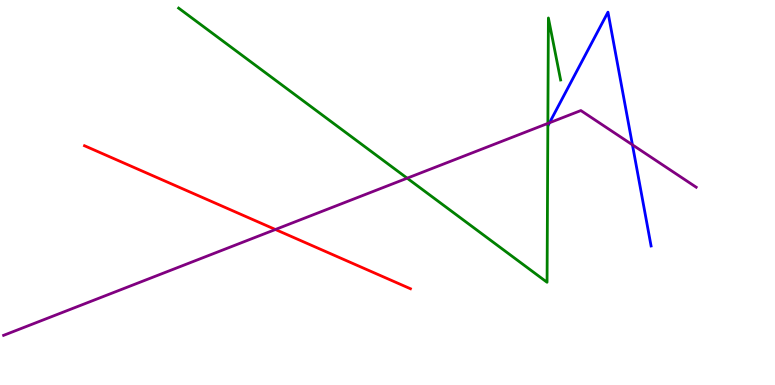[{'lines': ['blue', 'red'], 'intersections': []}, {'lines': ['green', 'red'], 'intersections': []}, {'lines': ['purple', 'red'], 'intersections': [{'x': 3.55, 'y': 4.04}]}, {'lines': ['blue', 'green'], 'intersections': []}, {'lines': ['blue', 'purple'], 'intersections': [{'x': 7.09, 'y': 6.81}, {'x': 8.16, 'y': 6.24}]}, {'lines': ['green', 'purple'], 'intersections': [{'x': 5.25, 'y': 5.37}, {'x': 7.07, 'y': 6.79}]}]